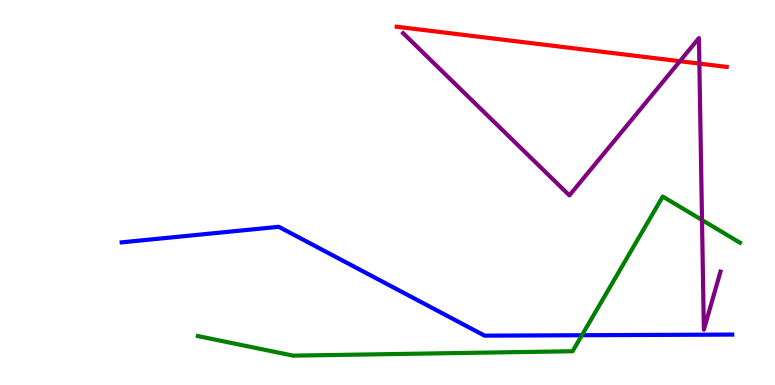[{'lines': ['blue', 'red'], 'intersections': []}, {'lines': ['green', 'red'], 'intersections': []}, {'lines': ['purple', 'red'], 'intersections': [{'x': 8.77, 'y': 8.41}, {'x': 9.02, 'y': 8.35}]}, {'lines': ['blue', 'green'], 'intersections': [{'x': 7.51, 'y': 1.29}]}, {'lines': ['blue', 'purple'], 'intersections': []}, {'lines': ['green', 'purple'], 'intersections': [{'x': 9.06, 'y': 4.29}]}]